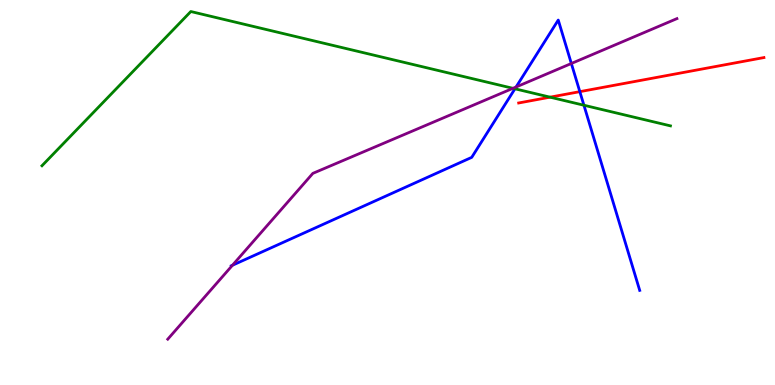[{'lines': ['blue', 'red'], 'intersections': [{'x': 7.48, 'y': 7.62}]}, {'lines': ['green', 'red'], 'intersections': [{'x': 7.1, 'y': 7.48}]}, {'lines': ['purple', 'red'], 'intersections': []}, {'lines': ['blue', 'green'], 'intersections': [{'x': 6.64, 'y': 7.69}, {'x': 7.53, 'y': 7.27}]}, {'lines': ['blue', 'purple'], 'intersections': [{'x': 3.0, 'y': 3.11}, {'x': 6.66, 'y': 7.74}, {'x': 7.37, 'y': 8.35}]}, {'lines': ['green', 'purple'], 'intersections': [{'x': 6.62, 'y': 7.71}]}]